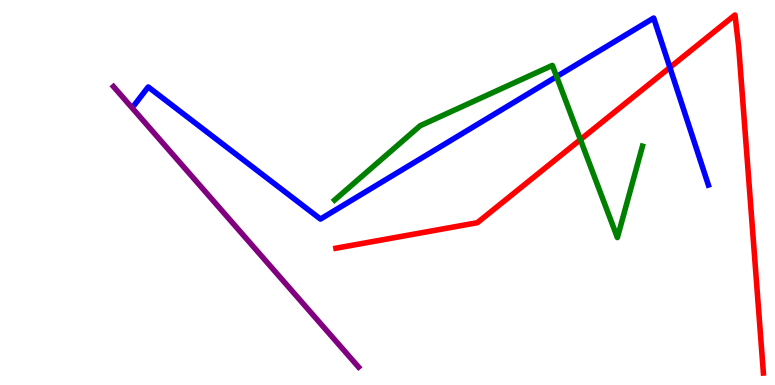[{'lines': ['blue', 'red'], 'intersections': [{'x': 8.64, 'y': 8.25}]}, {'lines': ['green', 'red'], 'intersections': [{'x': 7.49, 'y': 6.37}]}, {'lines': ['purple', 'red'], 'intersections': []}, {'lines': ['blue', 'green'], 'intersections': [{'x': 7.18, 'y': 8.01}]}, {'lines': ['blue', 'purple'], 'intersections': []}, {'lines': ['green', 'purple'], 'intersections': []}]